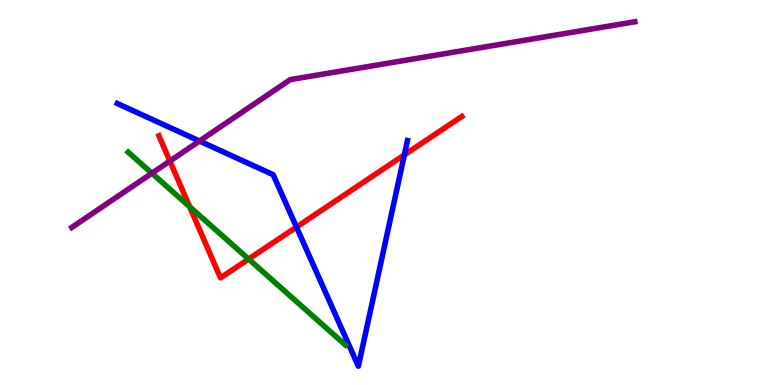[{'lines': ['blue', 'red'], 'intersections': [{'x': 3.83, 'y': 4.1}, {'x': 5.22, 'y': 5.98}]}, {'lines': ['green', 'red'], 'intersections': [{'x': 2.45, 'y': 4.63}, {'x': 3.21, 'y': 3.27}]}, {'lines': ['purple', 'red'], 'intersections': [{'x': 2.19, 'y': 5.82}]}, {'lines': ['blue', 'green'], 'intersections': []}, {'lines': ['blue', 'purple'], 'intersections': [{'x': 2.57, 'y': 6.34}]}, {'lines': ['green', 'purple'], 'intersections': [{'x': 1.96, 'y': 5.5}]}]